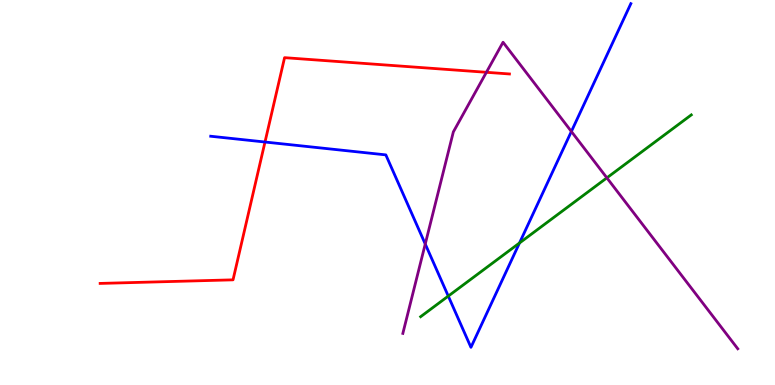[{'lines': ['blue', 'red'], 'intersections': [{'x': 3.42, 'y': 6.31}]}, {'lines': ['green', 'red'], 'intersections': []}, {'lines': ['purple', 'red'], 'intersections': [{'x': 6.28, 'y': 8.12}]}, {'lines': ['blue', 'green'], 'intersections': [{'x': 5.78, 'y': 2.31}, {'x': 6.7, 'y': 3.69}]}, {'lines': ['blue', 'purple'], 'intersections': [{'x': 5.49, 'y': 3.66}, {'x': 7.37, 'y': 6.58}]}, {'lines': ['green', 'purple'], 'intersections': [{'x': 7.83, 'y': 5.38}]}]